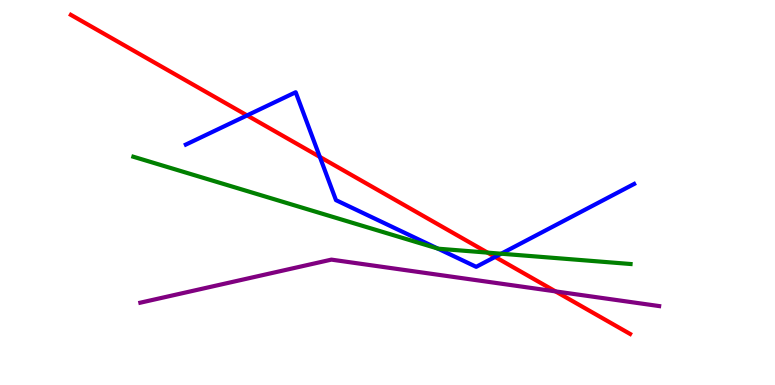[{'lines': ['blue', 'red'], 'intersections': [{'x': 3.19, 'y': 7.0}, {'x': 4.13, 'y': 5.92}, {'x': 6.39, 'y': 3.33}]}, {'lines': ['green', 'red'], 'intersections': [{'x': 6.29, 'y': 3.44}]}, {'lines': ['purple', 'red'], 'intersections': [{'x': 7.17, 'y': 2.43}]}, {'lines': ['blue', 'green'], 'intersections': [{'x': 5.65, 'y': 3.54}, {'x': 6.47, 'y': 3.41}]}, {'lines': ['blue', 'purple'], 'intersections': []}, {'lines': ['green', 'purple'], 'intersections': []}]